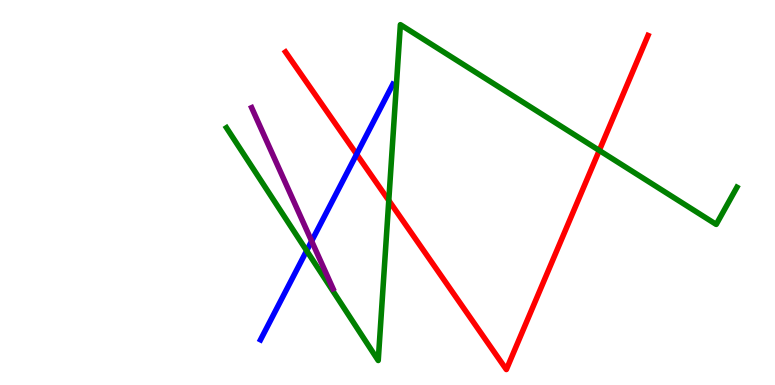[{'lines': ['blue', 'red'], 'intersections': [{'x': 4.6, 'y': 5.99}]}, {'lines': ['green', 'red'], 'intersections': [{'x': 5.02, 'y': 4.79}, {'x': 7.73, 'y': 6.09}]}, {'lines': ['purple', 'red'], 'intersections': []}, {'lines': ['blue', 'green'], 'intersections': [{'x': 3.96, 'y': 3.49}]}, {'lines': ['blue', 'purple'], 'intersections': [{'x': 4.02, 'y': 3.74}]}, {'lines': ['green', 'purple'], 'intersections': []}]